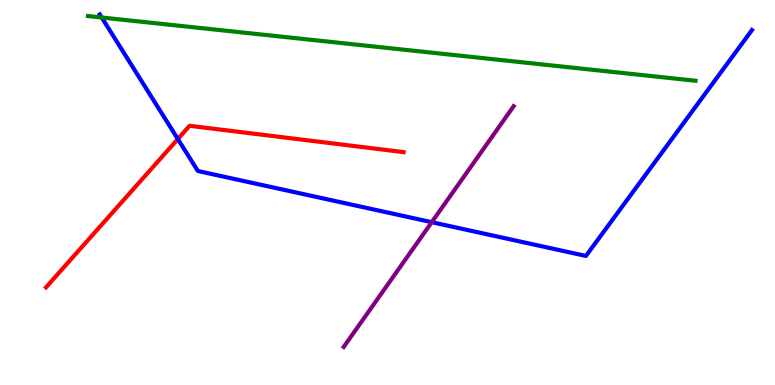[{'lines': ['blue', 'red'], 'intersections': [{'x': 2.29, 'y': 6.39}]}, {'lines': ['green', 'red'], 'intersections': []}, {'lines': ['purple', 'red'], 'intersections': []}, {'lines': ['blue', 'green'], 'intersections': [{'x': 1.31, 'y': 9.55}]}, {'lines': ['blue', 'purple'], 'intersections': [{'x': 5.57, 'y': 4.23}]}, {'lines': ['green', 'purple'], 'intersections': []}]